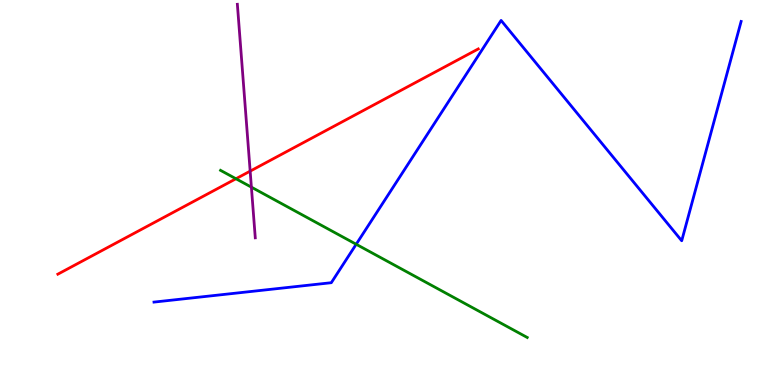[{'lines': ['blue', 'red'], 'intersections': []}, {'lines': ['green', 'red'], 'intersections': [{'x': 3.04, 'y': 5.36}]}, {'lines': ['purple', 'red'], 'intersections': [{'x': 3.23, 'y': 5.55}]}, {'lines': ['blue', 'green'], 'intersections': [{'x': 4.6, 'y': 3.66}]}, {'lines': ['blue', 'purple'], 'intersections': []}, {'lines': ['green', 'purple'], 'intersections': [{'x': 3.24, 'y': 5.14}]}]